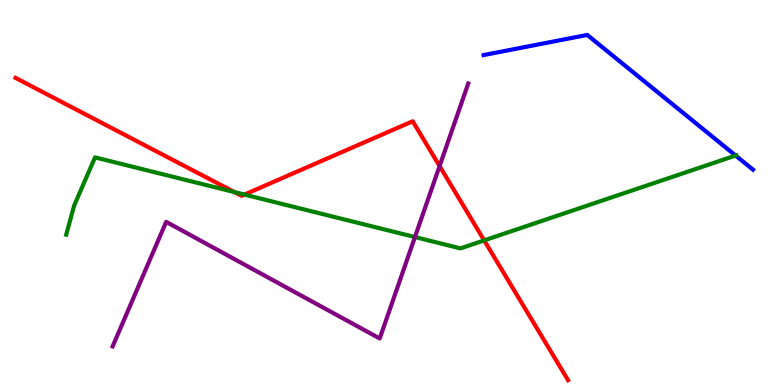[{'lines': ['blue', 'red'], 'intersections': []}, {'lines': ['green', 'red'], 'intersections': [{'x': 3.03, 'y': 5.01}, {'x': 3.15, 'y': 4.95}, {'x': 6.25, 'y': 3.76}]}, {'lines': ['purple', 'red'], 'intersections': [{'x': 5.67, 'y': 5.69}]}, {'lines': ['blue', 'green'], 'intersections': [{'x': 9.49, 'y': 5.96}]}, {'lines': ['blue', 'purple'], 'intersections': []}, {'lines': ['green', 'purple'], 'intersections': [{'x': 5.35, 'y': 3.84}]}]